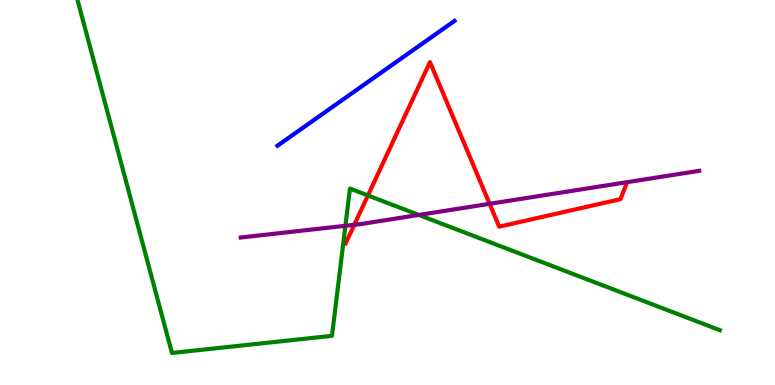[{'lines': ['blue', 'red'], 'intersections': []}, {'lines': ['green', 'red'], 'intersections': [{'x': 4.75, 'y': 4.92}]}, {'lines': ['purple', 'red'], 'intersections': [{'x': 4.57, 'y': 4.16}, {'x': 6.32, 'y': 4.71}]}, {'lines': ['blue', 'green'], 'intersections': []}, {'lines': ['blue', 'purple'], 'intersections': []}, {'lines': ['green', 'purple'], 'intersections': [{'x': 4.46, 'y': 4.14}, {'x': 5.4, 'y': 4.42}]}]